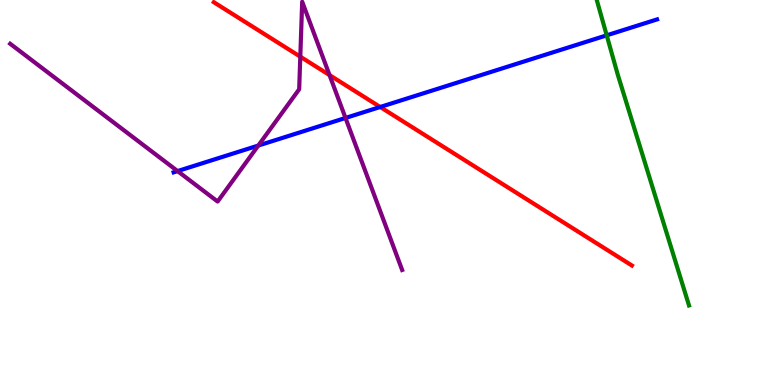[{'lines': ['blue', 'red'], 'intersections': [{'x': 4.91, 'y': 7.22}]}, {'lines': ['green', 'red'], 'intersections': []}, {'lines': ['purple', 'red'], 'intersections': [{'x': 3.87, 'y': 8.53}, {'x': 4.25, 'y': 8.05}]}, {'lines': ['blue', 'green'], 'intersections': [{'x': 7.83, 'y': 9.08}]}, {'lines': ['blue', 'purple'], 'intersections': [{'x': 2.29, 'y': 5.56}, {'x': 3.33, 'y': 6.22}, {'x': 4.46, 'y': 6.94}]}, {'lines': ['green', 'purple'], 'intersections': []}]